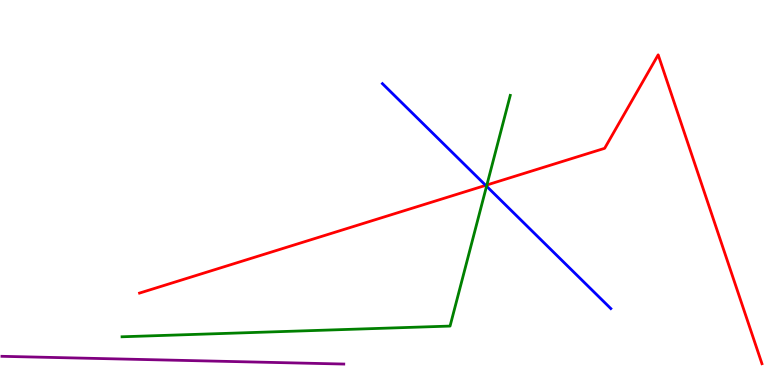[{'lines': ['blue', 'red'], 'intersections': [{'x': 6.27, 'y': 5.19}]}, {'lines': ['green', 'red'], 'intersections': [{'x': 6.28, 'y': 5.2}]}, {'lines': ['purple', 'red'], 'intersections': []}, {'lines': ['blue', 'green'], 'intersections': [{'x': 6.28, 'y': 5.16}]}, {'lines': ['blue', 'purple'], 'intersections': []}, {'lines': ['green', 'purple'], 'intersections': []}]